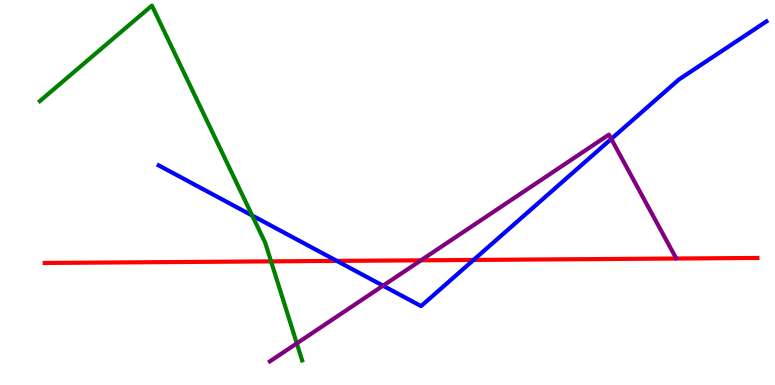[{'lines': ['blue', 'red'], 'intersections': [{'x': 4.35, 'y': 3.22}, {'x': 6.11, 'y': 3.25}]}, {'lines': ['green', 'red'], 'intersections': [{'x': 3.5, 'y': 3.21}]}, {'lines': ['purple', 'red'], 'intersections': [{'x': 5.43, 'y': 3.24}]}, {'lines': ['blue', 'green'], 'intersections': [{'x': 3.25, 'y': 4.4}]}, {'lines': ['blue', 'purple'], 'intersections': [{'x': 4.94, 'y': 2.58}, {'x': 7.89, 'y': 6.39}]}, {'lines': ['green', 'purple'], 'intersections': [{'x': 3.83, 'y': 1.08}]}]